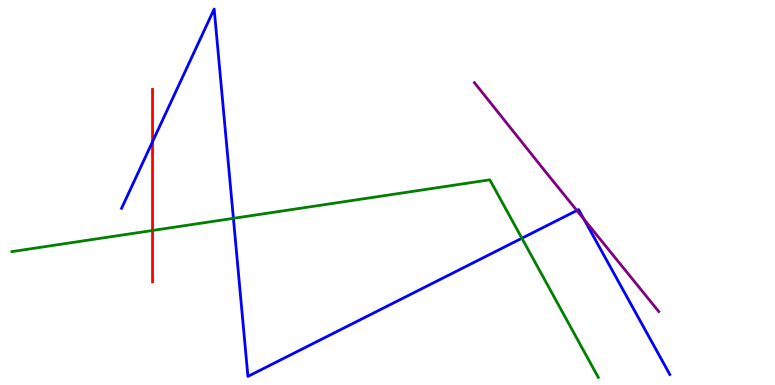[{'lines': ['blue', 'red'], 'intersections': [{'x': 1.97, 'y': 6.32}]}, {'lines': ['green', 'red'], 'intersections': [{'x': 1.97, 'y': 4.01}]}, {'lines': ['purple', 'red'], 'intersections': []}, {'lines': ['blue', 'green'], 'intersections': [{'x': 3.01, 'y': 4.33}, {'x': 6.73, 'y': 3.81}]}, {'lines': ['blue', 'purple'], 'intersections': [{'x': 7.44, 'y': 4.53}, {'x': 7.54, 'y': 4.3}]}, {'lines': ['green', 'purple'], 'intersections': []}]